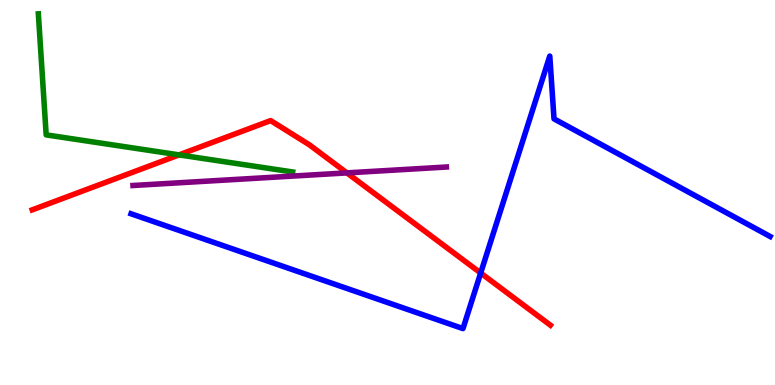[{'lines': ['blue', 'red'], 'intersections': [{'x': 6.2, 'y': 2.91}]}, {'lines': ['green', 'red'], 'intersections': [{'x': 2.31, 'y': 5.98}]}, {'lines': ['purple', 'red'], 'intersections': [{'x': 4.48, 'y': 5.51}]}, {'lines': ['blue', 'green'], 'intersections': []}, {'lines': ['blue', 'purple'], 'intersections': []}, {'lines': ['green', 'purple'], 'intersections': []}]